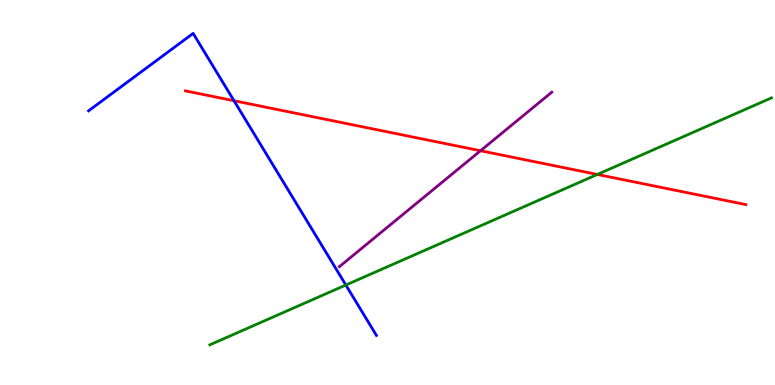[{'lines': ['blue', 'red'], 'intersections': [{'x': 3.02, 'y': 7.38}]}, {'lines': ['green', 'red'], 'intersections': [{'x': 7.71, 'y': 5.47}]}, {'lines': ['purple', 'red'], 'intersections': [{'x': 6.2, 'y': 6.08}]}, {'lines': ['blue', 'green'], 'intersections': [{'x': 4.46, 'y': 2.6}]}, {'lines': ['blue', 'purple'], 'intersections': []}, {'lines': ['green', 'purple'], 'intersections': []}]